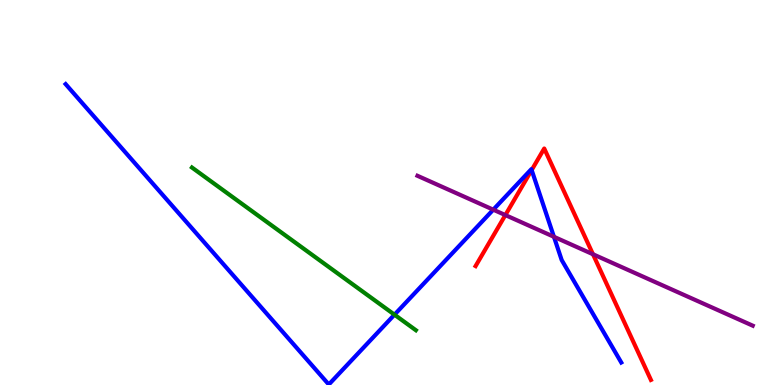[{'lines': ['blue', 'red'], 'intersections': [{'x': 6.86, 'y': 5.58}]}, {'lines': ['green', 'red'], 'intersections': []}, {'lines': ['purple', 'red'], 'intersections': [{'x': 6.52, 'y': 4.41}, {'x': 7.65, 'y': 3.4}]}, {'lines': ['blue', 'green'], 'intersections': [{'x': 5.09, 'y': 1.83}]}, {'lines': ['blue', 'purple'], 'intersections': [{'x': 6.36, 'y': 4.55}, {'x': 7.15, 'y': 3.85}]}, {'lines': ['green', 'purple'], 'intersections': []}]